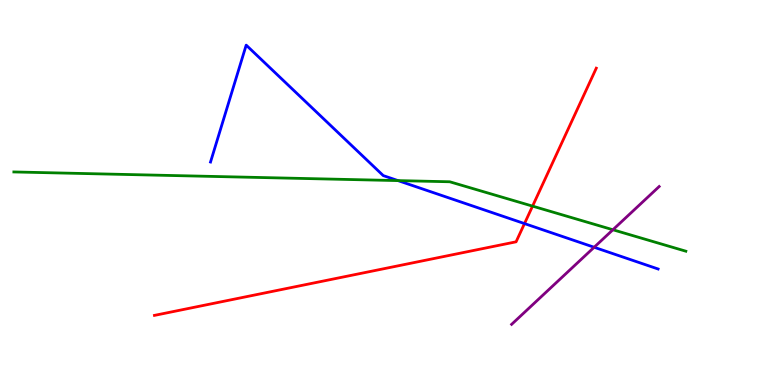[{'lines': ['blue', 'red'], 'intersections': [{'x': 6.77, 'y': 4.19}]}, {'lines': ['green', 'red'], 'intersections': [{'x': 6.87, 'y': 4.65}]}, {'lines': ['purple', 'red'], 'intersections': []}, {'lines': ['blue', 'green'], 'intersections': [{'x': 5.14, 'y': 5.31}]}, {'lines': ['blue', 'purple'], 'intersections': [{'x': 7.67, 'y': 3.58}]}, {'lines': ['green', 'purple'], 'intersections': [{'x': 7.91, 'y': 4.03}]}]